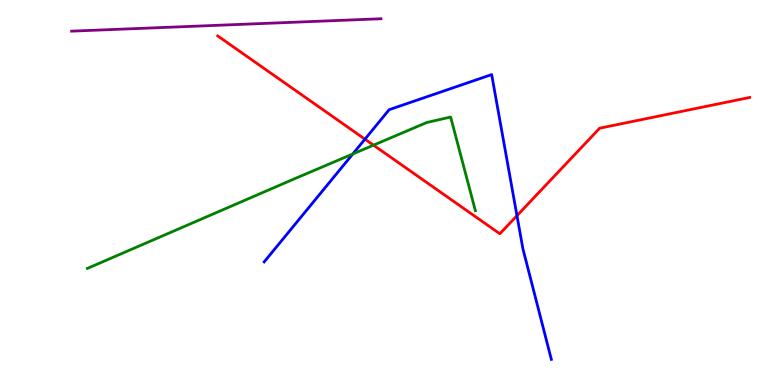[{'lines': ['blue', 'red'], 'intersections': [{'x': 4.71, 'y': 6.39}, {'x': 6.67, 'y': 4.4}]}, {'lines': ['green', 'red'], 'intersections': [{'x': 4.82, 'y': 6.23}]}, {'lines': ['purple', 'red'], 'intersections': []}, {'lines': ['blue', 'green'], 'intersections': [{'x': 4.55, 'y': 6.0}]}, {'lines': ['blue', 'purple'], 'intersections': []}, {'lines': ['green', 'purple'], 'intersections': []}]